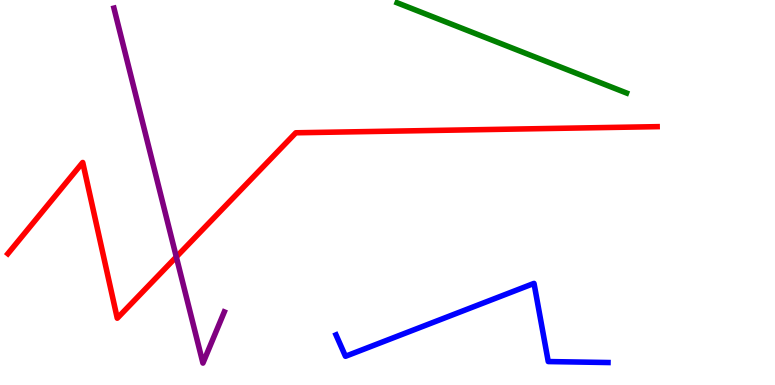[{'lines': ['blue', 'red'], 'intersections': []}, {'lines': ['green', 'red'], 'intersections': []}, {'lines': ['purple', 'red'], 'intersections': [{'x': 2.27, 'y': 3.33}]}, {'lines': ['blue', 'green'], 'intersections': []}, {'lines': ['blue', 'purple'], 'intersections': []}, {'lines': ['green', 'purple'], 'intersections': []}]